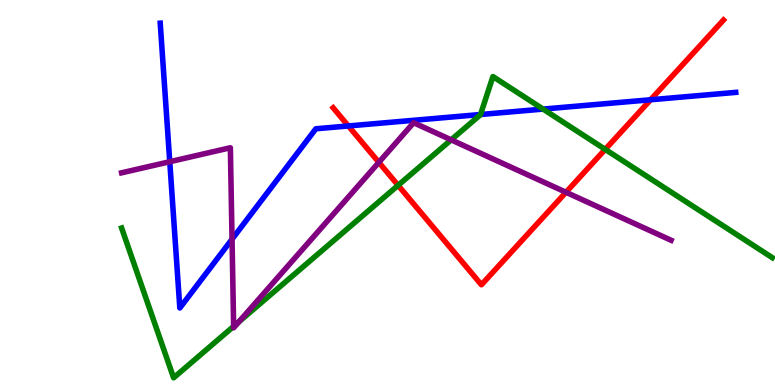[{'lines': ['blue', 'red'], 'intersections': [{'x': 4.5, 'y': 6.73}, {'x': 8.39, 'y': 7.41}]}, {'lines': ['green', 'red'], 'intersections': [{'x': 5.14, 'y': 5.19}, {'x': 7.81, 'y': 6.12}]}, {'lines': ['purple', 'red'], 'intersections': [{'x': 4.89, 'y': 5.78}, {'x': 7.3, 'y': 5.01}]}, {'lines': ['blue', 'green'], 'intersections': [{'x': 6.2, 'y': 7.03}, {'x': 7.01, 'y': 7.17}]}, {'lines': ['blue', 'purple'], 'intersections': [{'x': 2.19, 'y': 5.8}, {'x': 2.99, 'y': 3.79}]}, {'lines': ['green', 'purple'], 'intersections': [{'x': 3.01, 'y': 1.52}, {'x': 3.08, 'y': 1.64}, {'x': 5.82, 'y': 6.37}]}]